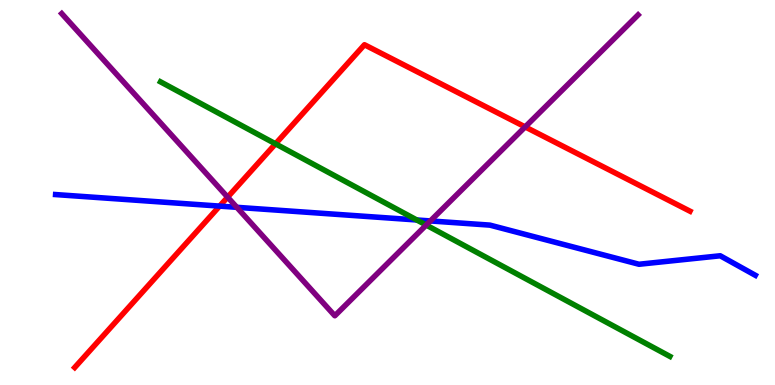[{'lines': ['blue', 'red'], 'intersections': [{'x': 2.83, 'y': 4.65}]}, {'lines': ['green', 'red'], 'intersections': [{'x': 3.56, 'y': 6.26}]}, {'lines': ['purple', 'red'], 'intersections': [{'x': 2.94, 'y': 4.88}, {'x': 6.78, 'y': 6.7}]}, {'lines': ['blue', 'green'], 'intersections': [{'x': 5.38, 'y': 4.29}]}, {'lines': ['blue', 'purple'], 'intersections': [{'x': 3.06, 'y': 4.62}, {'x': 5.55, 'y': 4.26}]}, {'lines': ['green', 'purple'], 'intersections': [{'x': 5.5, 'y': 4.15}]}]